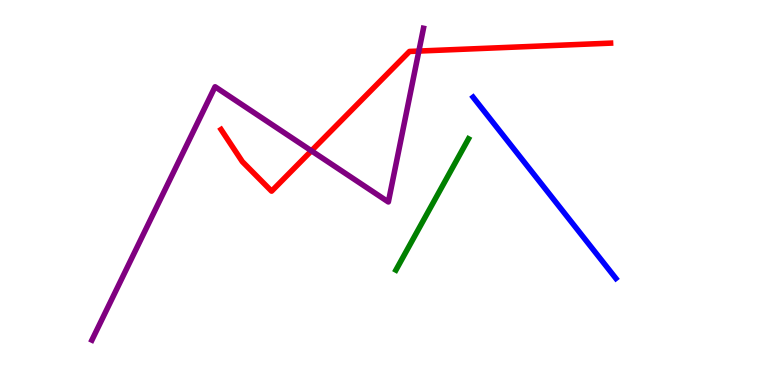[{'lines': ['blue', 'red'], 'intersections': []}, {'lines': ['green', 'red'], 'intersections': []}, {'lines': ['purple', 'red'], 'intersections': [{'x': 4.02, 'y': 6.08}, {'x': 5.4, 'y': 8.67}]}, {'lines': ['blue', 'green'], 'intersections': []}, {'lines': ['blue', 'purple'], 'intersections': []}, {'lines': ['green', 'purple'], 'intersections': []}]